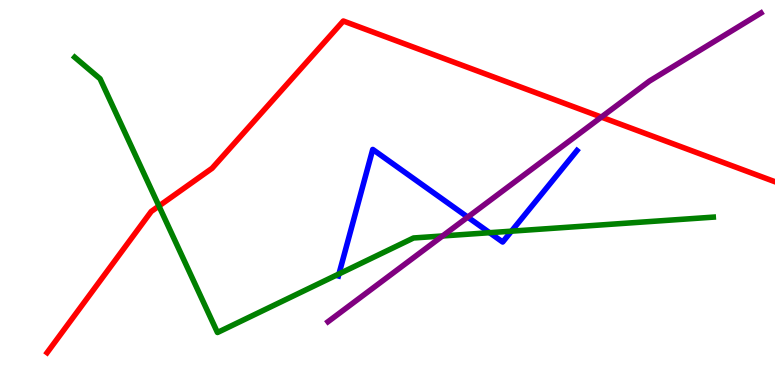[{'lines': ['blue', 'red'], 'intersections': []}, {'lines': ['green', 'red'], 'intersections': [{'x': 2.05, 'y': 4.65}]}, {'lines': ['purple', 'red'], 'intersections': [{'x': 7.76, 'y': 6.96}]}, {'lines': ['blue', 'green'], 'intersections': [{'x': 4.37, 'y': 2.88}, {'x': 6.32, 'y': 3.96}, {'x': 6.6, 'y': 4.0}]}, {'lines': ['blue', 'purple'], 'intersections': [{'x': 6.04, 'y': 4.36}]}, {'lines': ['green', 'purple'], 'intersections': [{'x': 5.71, 'y': 3.87}]}]